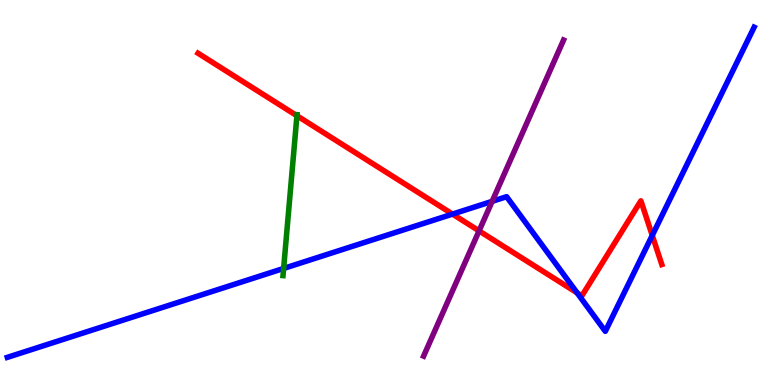[{'lines': ['blue', 'red'], 'intersections': [{'x': 5.84, 'y': 4.44}, {'x': 7.45, 'y': 2.39}, {'x': 8.42, 'y': 3.89}]}, {'lines': ['green', 'red'], 'intersections': [{'x': 3.83, 'y': 6.99}]}, {'lines': ['purple', 'red'], 'intersections': [{'x': 6.18, 'y': 4.0}]}, {'lines': ['blue', 'green'], 'intersections': [{'x': 3.66, 'y': 3.03}]}, {'lines': ['blue', 'purple'], 'intersections': [{'x': 6.35, 'y': 4.77}]}, {'lines': ['green', 'purple'], 'intersections': []}]